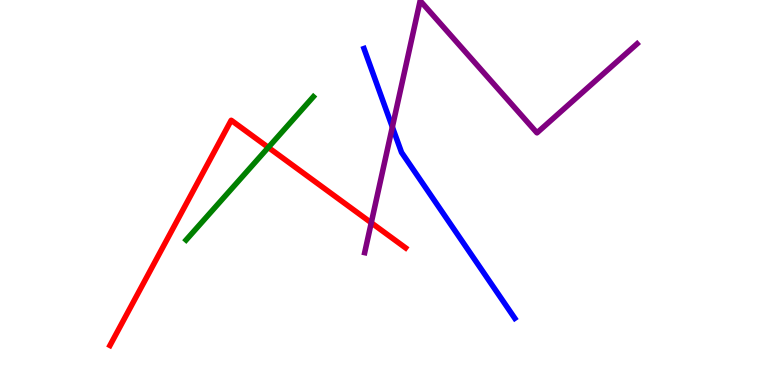[{'lines': ['blue', 'red'], 'intersections': []}, {'lines': ['green', 'red'], 'intersections': [{'x': 3.46, 'y': 6.17}]}, {'lines': ['purple', 'red'], 'intersections': [{'x': 4.79, 'y': 4.21}]}, {'lines': ['blue', 'green'], 'intersections': []}, {'lines': ['blue', 'purple'], 'intersections': [{'x': 5.06, 'y': 6.7}]}, {'lines': ['green', 'purple'], 'intersections': []}]